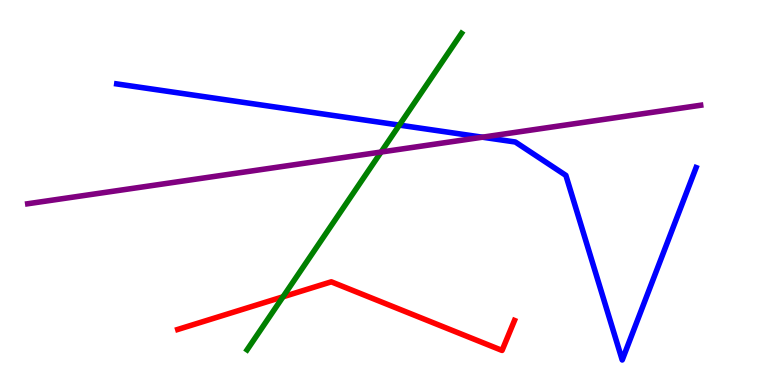[{'lines': ['blue', 'red'], 'intersections': []}, {'lines': ['green', 'red'], 'intersections': [{'x': 3.65, 'y': 2.29}]}, {'lines': ['purple', 'red'], 'intersections': []}, {'lines': ['blue', 'green'], 'intersections': [{'x': 5.15, 'y': 6.75}]}, {'lines': ['blue', 'purple'], 'intersections': [{'x': 6.22, 'y': 6.44}]}, {'lines': ['green', 'purple'], 'intersections': [{'x': 4.92, 'y': 6.05}]}]